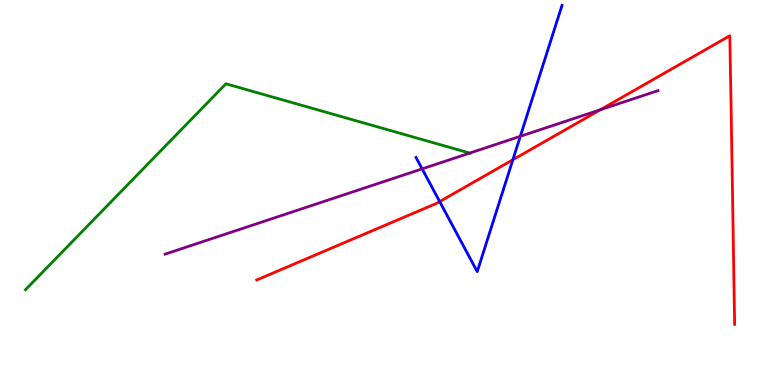[{'lines': ['blue', 'red'], 'intersections': [{'x': 5.67, 'y': 4.76}, {'x': 6.62, 'y': 5.85}]}, {'lines': ['green', 'red'], 'intersections': []}, {'lines': ['purple', 'red'], 'intersections': [{'x': 7.75, 'y': 7.15}]}, {'lines': ['blue', 'green'], 'intersections': []}, {'lines': ['blue', 'purple'], 'intersections': [{'x': 5.45, 'y': 5.61}, {'x': 6.71, 'y': 6.46}]}, {'lines': ['green', 'purple'], 'intersections': [{'x': 6.06, 'y': 6.02}]}]